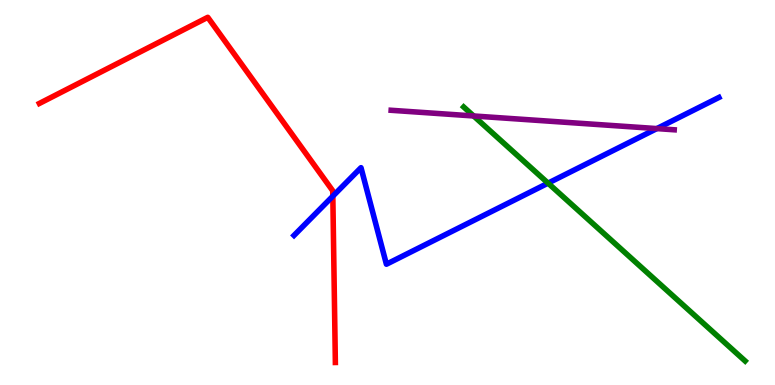[{'lines': ['blue', 'red'], 'intersections': [{'x': 4.29, 'y': 4.91}]}, {'lines': ['green', 'red'], 'intersections': []}, {'lines': ['purple', 'red'], 'intersections': []}, {'lines': ['blue', 'green'], 'intersections': [{'x': 7.07, 'y': 5.24}]}, {'lines': ['blue', 'purple'], 'intersections': [{'x': 8.48, 'y': 6.66}]}, {'lines': ['green', 'purple'], 'intersections': [{'x': 6.11, 'y': 6.99}]}]